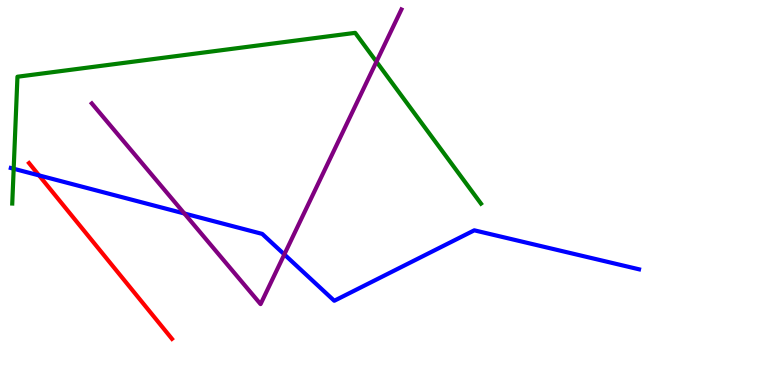[{'lines': ['blue', 'red'], 'intersections': [{'x': 0.504, 'y': 5.44}]}, {'lines': ['green', 'red'], 'intersections': []}, {'lines': ['purple', 'red'], 'intersections': []}, {'lines': ['blue', 'green'], 'intersections': [{'x': 0.176, 'y': 5.62}]}, {'lines': ['blue', 'purple'], 'intersections': [{'x': 2.38, 'y': 4.45}, {'x': 3.67, 'y': 3.39}]}, {'lines': ['green', 'purple'], 'intersections': [{'x': 4.86, 'y': 8.4}]}]